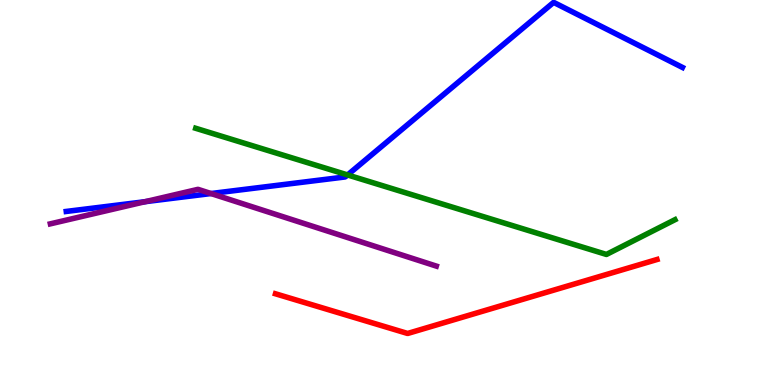[{'lines': ['blue', 'red'], 'intersections': []}, {'lines': ['green', 'red'], 'intersections': []}, {'lines': ['purple', 'red'], 'intersections': []}, {'lines': ['blue', 'green'], 'intersections': [{'x': 4.48, 'y': 5.46}]}, {'lines': ['blue', 'purple'], 'intersections': [{'x': 1.87, 'y': 4.76}, {'x': 2.72, 'y': 4.97}]}, {'lines': ['green', 'purple'], 'intersections': []}]